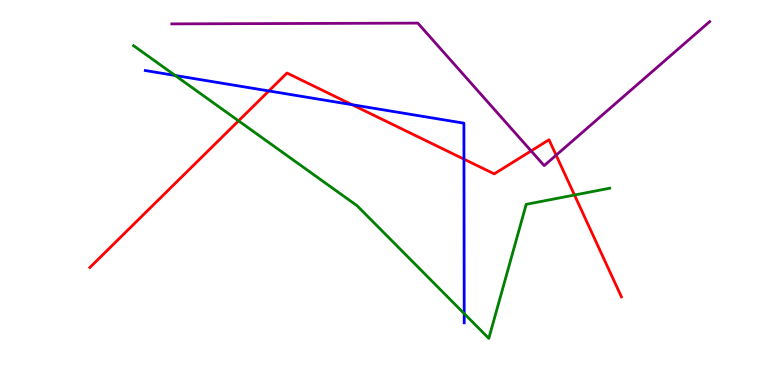[{'lines': ['blue', 'red'], 'intersections': [{'x': 3.47, 'y': 7.64}, {'x': 4.54, 'y': 7.28}, {'x': 5.99, 'y': 5.87}]}, {'lines': ['green', 'red'], 'intersections': [{'x': 3.08, 'y': 6.86}, {'x': 7.41, 'y': 4.93}]}, {'lines': ['purple', 'red'], 'intersections': [{'x': 6.85, 'y': 6.08}, {'x': 7.18, 'y': 5.97}]}, {'lines': ['blue', 'green'], 'intersections': [{'x': 2.26, 'y': 8.04}, {'x': 5.99, 'y': 1.85}]}, {'lines': ['blue', 'purple'], 'intersections': []}, {'lines': ['green', 'purple'], 'intersections': []}]